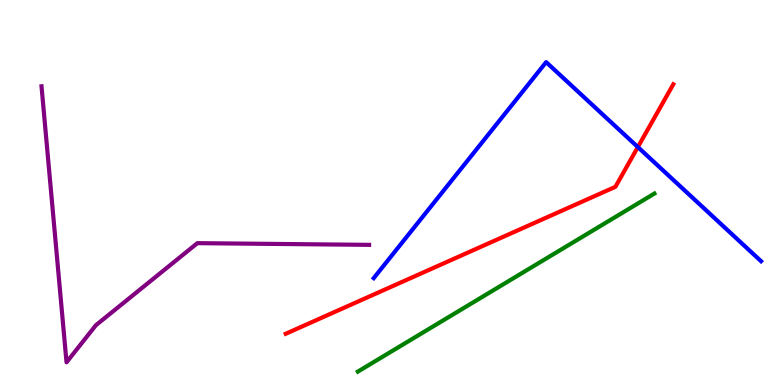[{'lines': ['blue', 'red'], 'intersections': [{'x': 8.23, 'y': 6.18}]}, {'lines': ['green', 'red'], 'intersections': []}, {'lines': ['purple', 'red'], 'intersections': []}, {'lines': ['blue', 'green'], 'intersections': []}, {'lines': ['blue', 'purple'], 'intersections': []}, {'lines': ['green', 'purple'], 'intersections': []}]